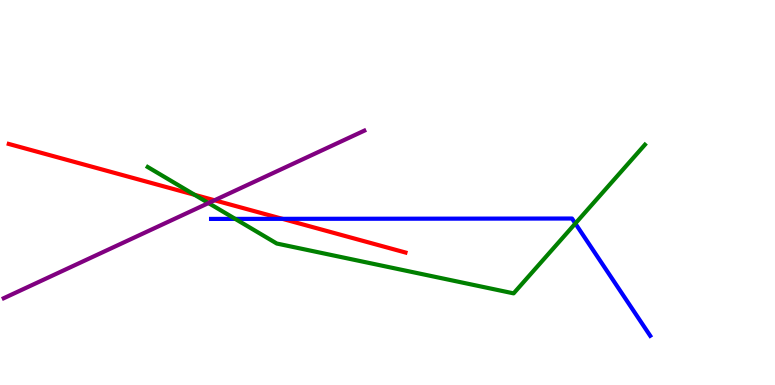[{'lines': ['blue', 'red'], 'intersections': [{'x': 3.64, 'y': 4.32}]}, {'lines': ['green', 'red'], 'intersections': [{'x': 2.51, 'y': 4.94}]}, {'lines': ['purple', 'red'], 'intersections': [{'x': 2.77, 'y': 4.8}]}, {'lines': ['blue', 'green'], 'intersections': [{'x': 3.04, 'y': 4.31}, {'x': 7.42, 'y': 4.2}]}, {'lines': ['blue', 'purple'], 'intersections': []}, {'lines': ['green', 'purple'], 'intersections': [{'x': 2.69, 'y': 4.73}]}]